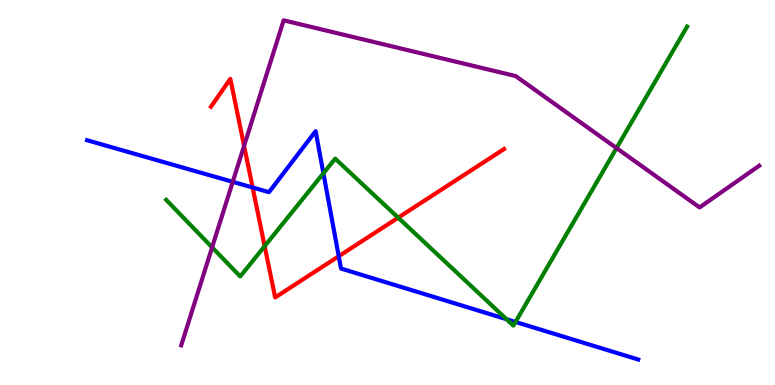[{'lines': ['blue', 'red'], 'intersections': [{'x': 3.26, 'y': 5.13}, {'x': 4.37, 'y': 3.34}]}, {'lines': ['green', 'red'], 'intersections': [{'x': 3.41, 'y': 3.61}, {'x': 5.14, 'y': 4.35}]}, {'lines': ['purple', 'red'], 'intersections': [{'x': 3.15, 'y': 6.21}]}, {'lines': ['blue', 'green'], 'intersections': [{'x': 4.17, 'y': 5.5}, {'x': 6.54, 'y': 1.71}, {'x': 6.65, 'y': 1.64}]}, {'lines': ['blue', 'purple'], 'intersections': [{'x': 3.0, 'y': 5.28}]}, {'lines': ['green', 'purple'], 'intersections': [{'x': 2.74, 'y': 3.58}, {'x': 7.96, 'y': 6.15}]}]